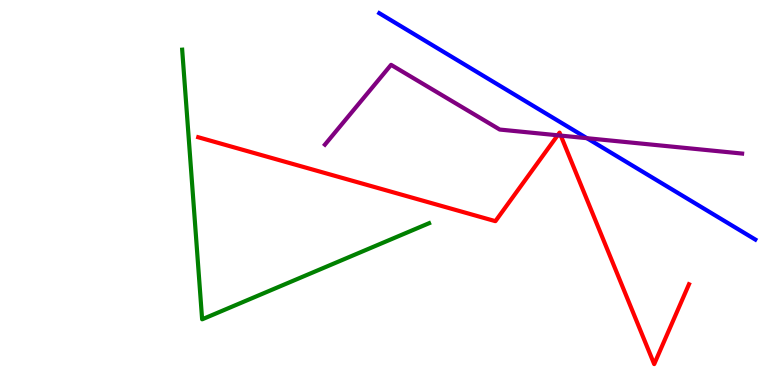[{'lines': ['blue', 'red'], 'intersections': []}, {'lines': ['green', 'red'], 'intersections': []}, {'lines': ['purple', 'red'], 'intersections': [{'x': 7.2, 'y': 6.49}, {'x': 7.24, 'y': 6.48}]}, {'lines': ['blue', 'green'], 'intersections': []}, {'lines': ['blue', 'purple'], 'intersections': [{'x': 7.57, 'y': 6.41}]}, {'lines': ['green', 'purple'], 'intersections': []}]